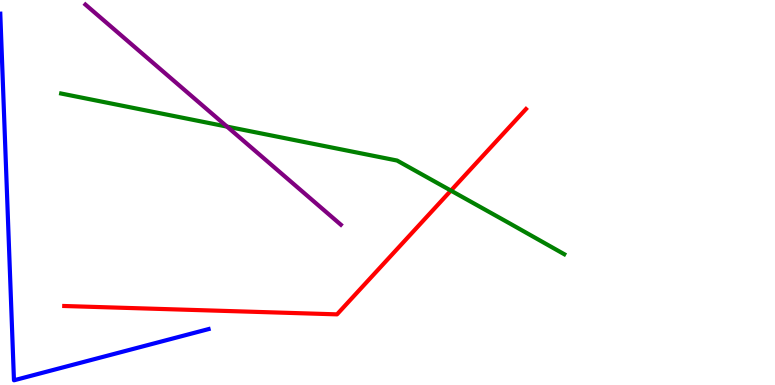[{'lines': ['blue', 'red'], 'intersections': []}, {'lines': ['green', 'red'], 'intersections': [{'x': 5.82, 'y': 5.05}]}, {'lines': ['purple', 'red'], 'intersections': []}, {'lines': ['blue', 'green'], 'intersections': []}, {'lines': ['blue', 'purple'], 'intersections': []}, {'lines': ['green', 'purple'], 'intersections': [{'x': 2.93, 'y': 6.71}]}]